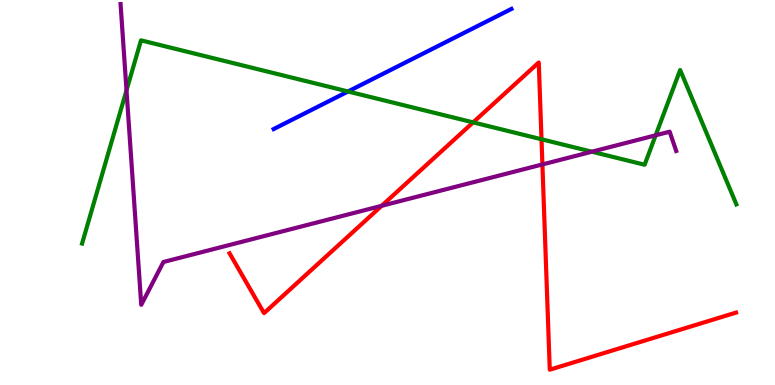[{'lines': ['blue', 'red'], 'intersections': []}, {'lines': ['green', 'red'], 'intersections': [{'x': 6.1, 'y': 6.82}, {'x': 6.99, 'y': 6.38}]}, {'lines': ['purple', 'red'], 'intersections': [{'x': 4.92, 'y': 4.65}, {'x': 7.0, 'y': 5.73}]}, {'lines': ['blue', 'green'], 'intersections': [{'x': 4.49, 'y': 7.62}]}, {'lines': ['blue', 'purple'], 'intersections': []}, {'lines': ['green', 'purple'], 'intersections': [{'x': 1.63, 'y': 7.65}, {'x': 7.64, 'y': 6.06}, {'x': 8.46, 'y': 6.49}]}]